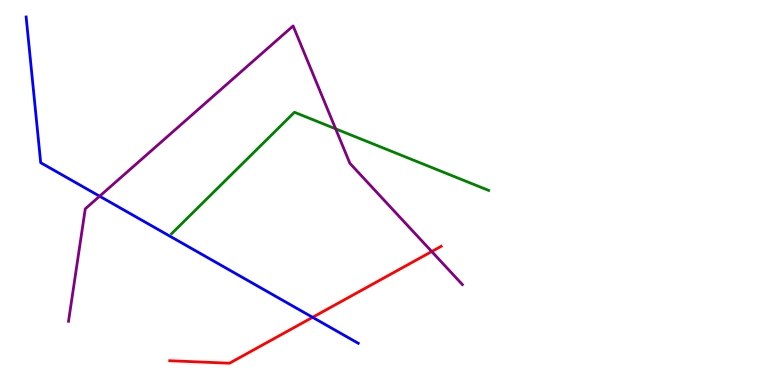[{'lines': ['blue', 'red'], 'intersections': [{'x': 4.03, 'y': 1.76}]}, {'lines': ['green', 'red'], 'intersections': []}, {'lines': ['purple', 'red'], 'intersections': [{'x': 5.57, 'y': 3.47}]}, {'lines': ['blue', 'green'], 'intersections': []}, {'lines': ['blue', 'purple'], 'intersections': [{'x': 1.29, 'y': 4.9}]}, {'lines': ['green', 'purple'], 'intersections': [{'x': 4.33, 'y': 6.65}]}]